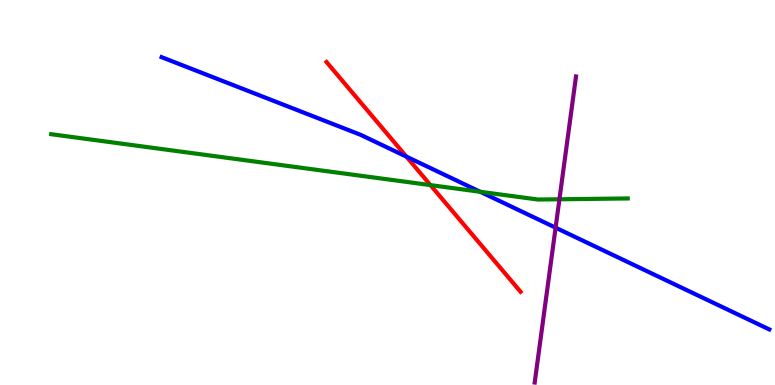[{'lines': ['blue', 'red'], 'intersections': [{'x': 5.24, 'y': 5.93}]}, {'lines': ['green', 'red'], 'intersections': [{'x': 5.55, 'y': 5.19}]}, {'lines': ['purple', 'red'], 'intersections': []}, {'lines': ['blue', 'green'], 'intersections': [{'x': 6.2, 'y': 5.02}]}, {'lines': ['blue', 'purple'], 'intersections': [{'x': 7.17, 'y': 4.09}]}, {'lines': ['green', 'purple'], 'intersections': [{'x': 7.22, 'y': 4.82}]}]